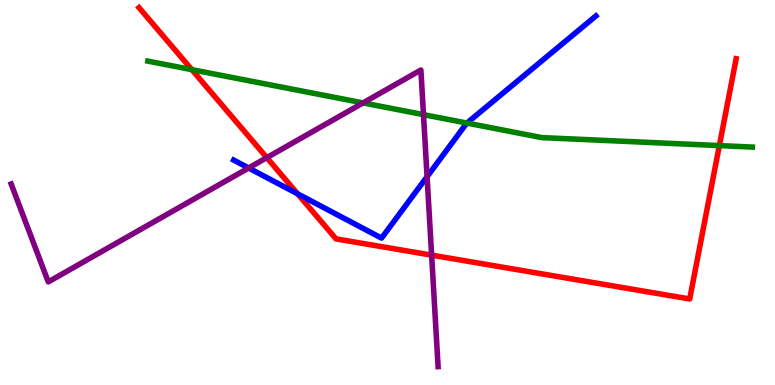[{'lines': ['blue', 'red'], 'intersections': [{'x': 3.84, 'y': 4.97}]}, {'lines': ['green', 'red'], 'intersections': [{'x': 2.48, 'y': 8.19}, {'x': 9.28, 'y': 6.22}]}, {'lines': ['purple', 'red'], 'intersections': [{'x': 3.44, 'y': 5.91}, {'x': 5.57, 'y': 3.37}]}, {'lines': ['blue', 'green'], 'intersections': [{'x': 6.02, 'y': 6.8}]}, {'lines': ['blue', 'purple'], 'intersections': [{'x': 3.21, 'y': 5.64}, {'x': 5.51, 'y': 5.41}]}, {'lines': ['green', 'purple'], 'intersections': [{'x': 4.68, 'y': 7.33}, {'x': 5.46, 'y': 7.02}]}]